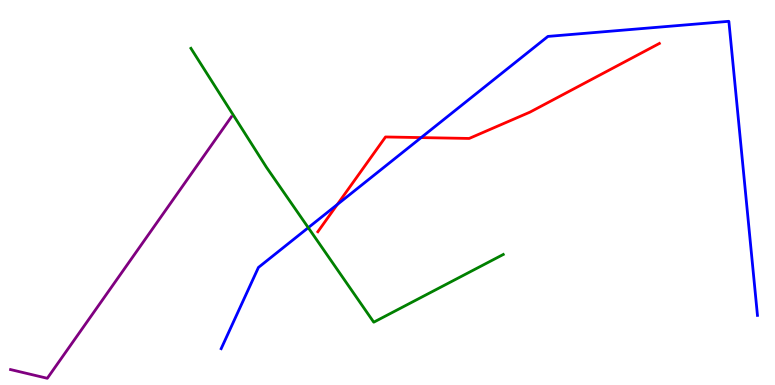[{'lines': ['blue', 'red'], 'intersections': [{'x': 4.35, 'y': 4.69}, {'x': 5.43, 'y': 6.43}]}, {'lines': ['green', 'red'], 'intersections': []}, {'lines': ['purple', 'red'], 'intersections': []}, {'lines': ['blue', 'green'], 'intersections': [{'x': 3.98, 'y': 4.09}]}, {'lines': ['blue', 'purple'], 'intersections': []}, {'lines': ['green', 'purple'], 'intersections': []}]